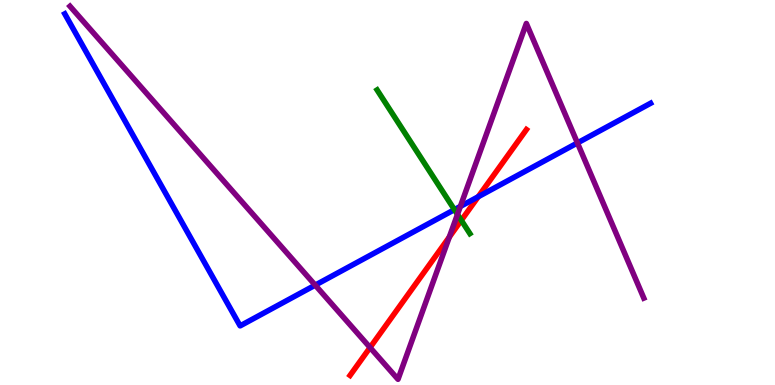[{'lines': ['blue', 'red'], 'intersections': [{'x': 6.17, 'y': 4.89}]}, {'lines': ['green', 'red'], 'intersections': [{'x': 5.95, 'y': 4.28}]}, {'lines': ['purple', 'red'], 'intersections': [{'x': 4.77, 'y': 0.974}, {'x': 5.8, 'y': 3.84}]}, {'lines': ['blue', 'green'], 'intersections': [{'x': 5.86, 'y': 4.55}]}, {'lines': ['blue', 'purple'], 'intersections': [{'x': 4.07, 'y': 2.59}, {'x': 5.94, 'y': 4.64}, {'x': 7.45, 'y': 6.29}]}, {'lines': ['green', 'purple'], 'intersections': [{'x': 5.9, 'y': 4.43}]}]